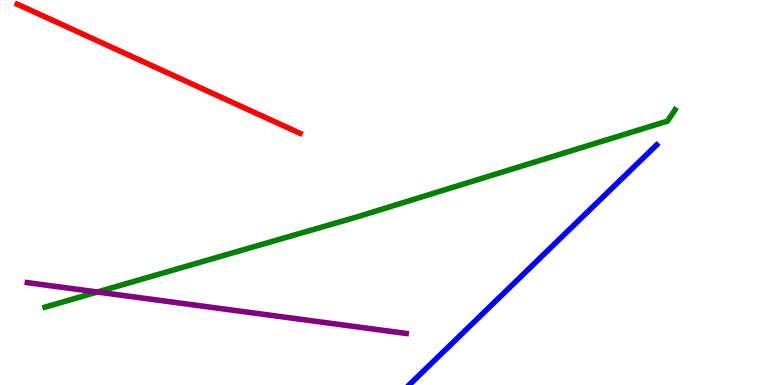[{'lines': ['blue', 'red'], 'intersections': []}, {'lines': ['green', 'red'], 'intersections': []}, {'lines': ['purple', 'red'], 'intersections': []}, {'lines': ['blue', 'green'], 'intersections': []}, {'lines': ['blue', 'purple'], 'intersections': []}, {'lines': ['green', 'purple'], 'intersections': [{'x': 1.26, 'y': 2.42}]}]